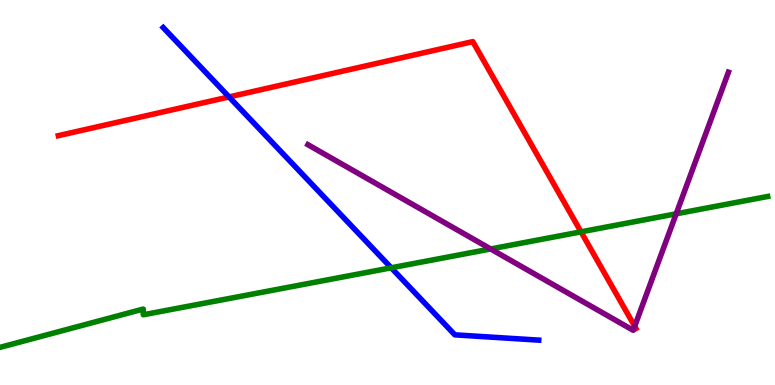[{'lines': ['blue', 'red'], 'intersections': [{'x': 2.96, 'y': 7.48}]}, {'lines': ['green', 'red'], 'intersections': [{'x': 7.5, 'y': 3.98}]}, {'lines': ['purple', 'red'], 'intersections': [{'x': 8.19, 'y': 1.53}]}, {'lines': ['blue', 'green'], 'intersections': [{'x': 5.05, 'y': 3.04}]}, {'lines': ['blue', 'purple'], 'intersections': []}, {'lines': ['green', 'purple'], 'intersections': [{'x': 6.33, 'y': 3.53}, {'x': 8.72, 'y': 4.45}]}]